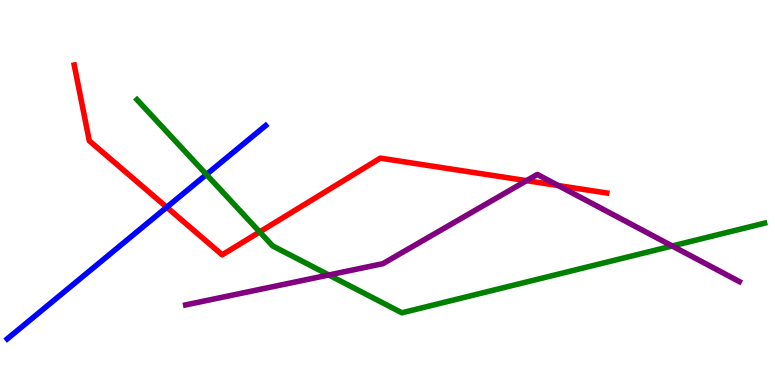[{'lines': ['blue', 'red'], 'intersections': [{'x': 2.15, 'y': 4.62}]}, {'lines': ['green', 'red'], 'intersections': [{'x': 3.35, 'y': 3.98}]}, {'lines': ['purple', 'red'], 'intersections': [{'x': 6.79, 'y': 5.31}, {'x': 7.2, 'y': 5.18}]}, {'lines': ['blue', 'green'], 'intersections': [{'x': 2.66, 'y': 5.47}]}, {'lines': ['blue', 'purple'], 'intersections': []}, {'lines': ['green', 'purple'], 'intersections': [{'x': 4.24, 'y': 2.86}, {'x': 8.67, 'y': 3.61}]}]